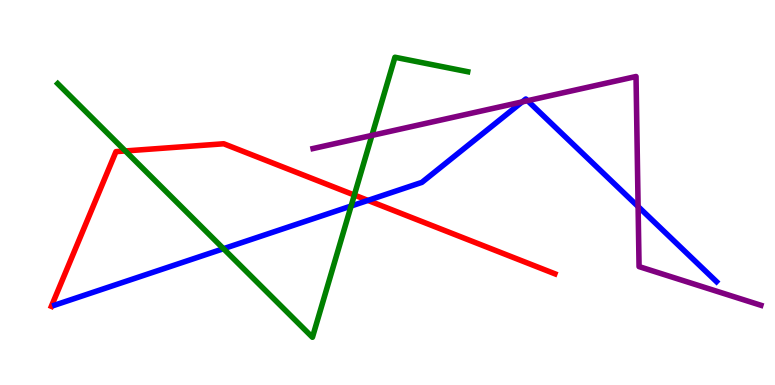[{'lines': ['blue', 'red'], 'intersections': [{'x': 4.75, 'y': 4.79}]}, {'lines': ['green', 'red'], 'intersections': [{'x': 1.62, 'y': 6.08}, {'x': 4.57, 'y': 4.93}]}, {'lines': ['purple', 'red'], 'intersections': []}, {'lines': ['blue', 'green'], 'intersections': [{'x': 2.88, 'y': 3.54}, {'x': 4.53, 'y': 4.65}]}, {'lines': ['blue', 'purple'], 'intersections': [{'x': 6.74, 'y': 7.35}, {'x': 6.81, 'y': 7.38}, {'x': 8.23, 'y': 4.64}]}, {'lines': ['green', 'purple'], 'intersections': [{'x': 4.8, 'y': 6.48}]}]